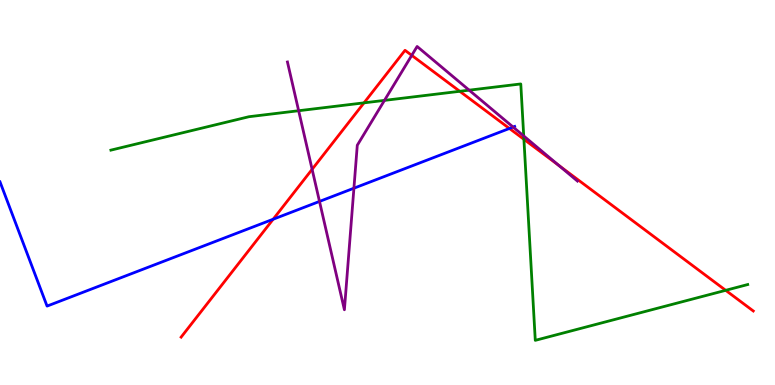[{'lines': ['blue', 'red'], 'intersections': [{'x': 3.52, 'y': 4.31}, {'x': 6.57, 'y': 6.66}]}, {'lines': ['green', 'red'], 'intersections': [{'x': 4.7, 'y': 7.33}, {'x': 5.93, 'y': 7.63}, {'x': 6.76, 'y': 6.38}, {'x': 9.36, 'y': 2.46}]}, {'lines': ['purple', 'red'], 'intersections': [{'x': 4.03, 'y': 5.6}, {'x': 5.31, 'y': 8.56}, {'x': 7.21, 'y': 5.7}]}, {'lines': ['blue', 'green'], 'intersections': []}, {'lines': ['blue', 'purple'], 'intersections': [{'x': 4.12, 'y': 4.77}, {'x': 4.57, 'y': 5.11}, {'x': 6.62, 'y': 6.7}]}, {'lines': ['green', 'purple'], 'intersections': [{'x': 3.85, 'y': 7.12}, {'x': 4.96, 'y': 7.39}, {'x': 6.05, 'y': 7.66}, {'x': 6.76, 'y': 6.47}]}]